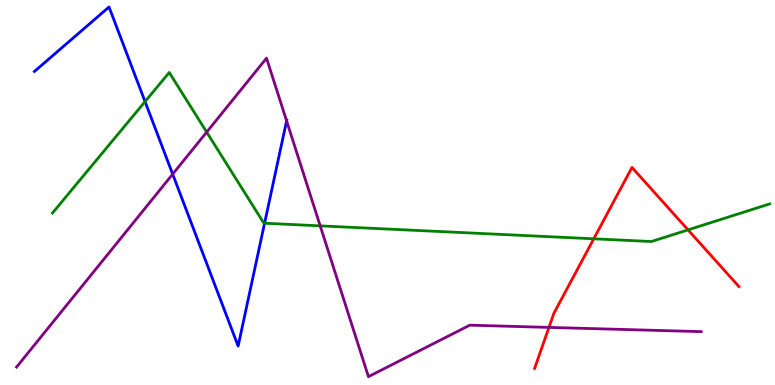[{'lines': ['blue', 'red'], 'intersections': []}, {'lines': ['green', 'red'], 'intersections': [{'x': 7.66, 'y': 3.8}, {'x': 8.88, 'y': 4.03}]}, {'lines': ['purple', 'red'], 'intersections': [{'x': 7.08, 'y': 1.5}]}, {'lines': ['blue', 'green'], 'intersections': [{'x': 1.87, 'y': 7.36}, {'x': 3.41, 'y': 4.2}]}, {'lines': ['blue', 'purple'], 'intersections': [{'x': 2.23, 'y': 5.48}, {'x': 3.7, 'y': 6.86}]}, {'lines': ['green', 'purple'], 'intersections': [{'x': 2.67, 'y': 6.57}, {'x': 4.13, 'y': 4.13}]}]